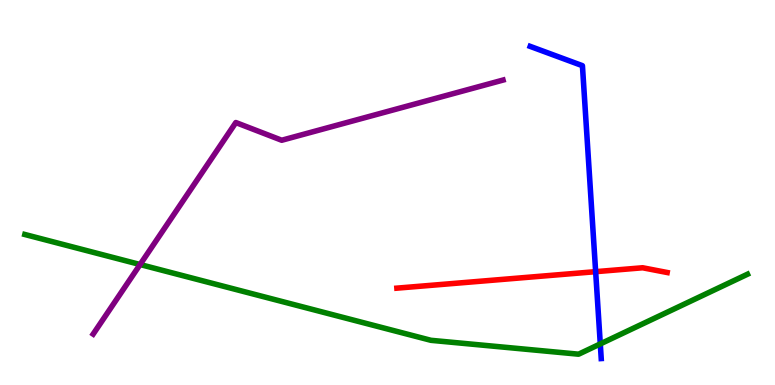[{'lines': ['blue', 'red'], 'intersections': [{'x': 7.69, 'y': 2.94}]}, {'lines': ['green', 'red'], 'intersections': []}, {'lines': ['purple', 'red'], 'intersections': []}, {'lines': ['blue', 'green'], 'intersections': [{'x': 7.75, 'y': 1.07}]}, {'lines': ['blue', 'purple'], 'intersections': []}, {'lines': ['green', 'purple'], 'intersections': [{'x': 1.81, 'y': 3.13}]}]